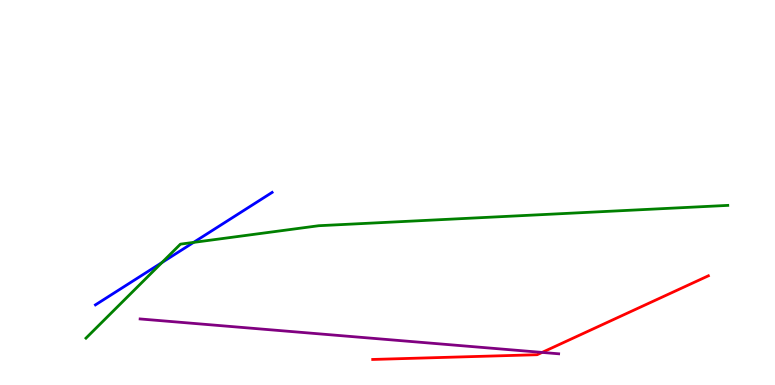[{'lines': ['blue', 'red'], 'intersections': []}, {'lines': ['green', 'red'], 'intersections': []}, {'lines': ['purple', 'red'], 'intersections': [{'x': 6.99, 'y': 0.846}]}, {'lines': ['blue', 'green'], 'intersections': [{'x': 2.09, 'y': 3.18}, {'x': 2.5, 'y': 3.7}]}, {'lines': ['blue', 'purple'], 'intersections': []}, {'lines': ['green', 'purple'], 'intersections': []}]